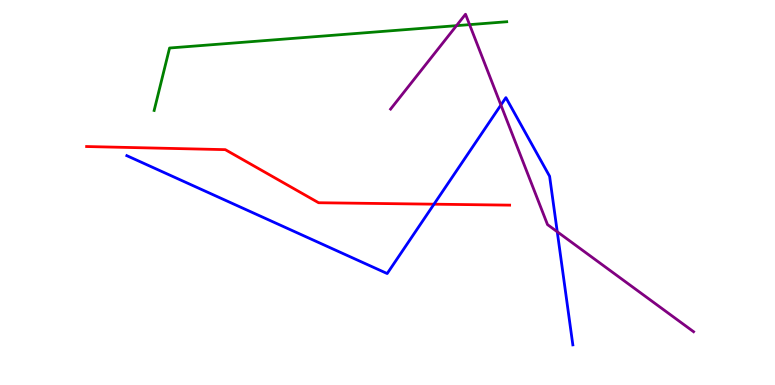[{'lines': ['blue', 'red'], 'intersections': [{'x': 5.6, 'y': 4.7}]}, {'lines': ['green', 'red'], 'intersections': []}, {'lines': ['purple', 'red'], 'intersections': []}, {'lines': ['blue', 'green'], 'intersections': []}, {'lines': ['blue', 'purple'], 'intersections': [{'x': 6.46, 'y': 7.27}, {'x': 7.19, 'y': 3.98}]}, {'lines': ['green', 'purple'], 'intersections': [{'x': 5.89, 'y': 9.33}, {'x': 6.06, 'y': 9.36}]}]